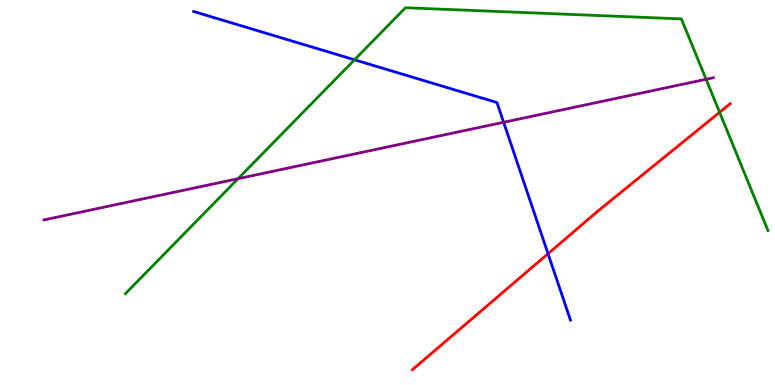[{'lines': ['blue', 'red'], 'intersections': [{'x': 7.07, 'y': 3.41}]}, {'lines': ['green', 'red'], 'intersections': [{'x': 9.29, 'y': 7.08}]}, {'lines': ['purple', 'red'], 'intersections': []}, {'lines': ['blue', 'green'], 'intersections': [{'x': 4.57, 'y': 8.45}]}, {'lines': ['blue', 'purple'], 'intersections': [{'x': 6.5, 'y': 6.82}]}, {'lines': ['green', 'purple'], 'intersections': [{'x': 3.07, 'y': 5.36}, {'x': 9.11, 'y': 7.94}]}]